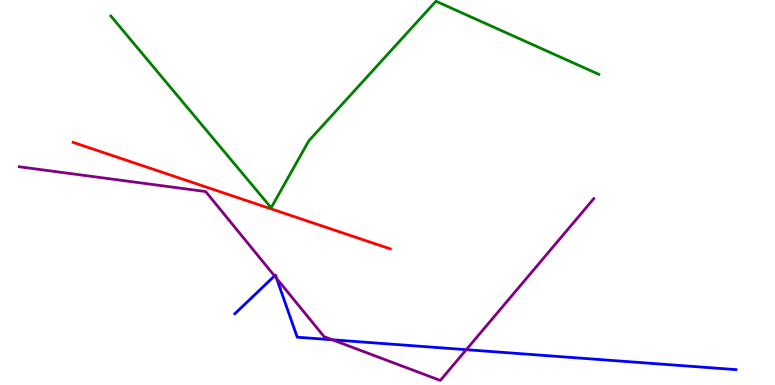[{'lines': ['blue', 'red'], 'intersections': []}, {'lines': ['green', 'red'], 'intersections': []}, {'lines': ['purple', 'red'], 'intersections': []}, {'lines': ['blue', 'green'], 'intersections': []}, {'lines': ['blue', 'purple'], 'intersections': [{'x': 3.54, 'y': 2.83}, {'x': 3.57, 'y': 2.77}, {'x': 4.29, 'y': 1.17}, {'x': 6.02, 'y': 0.917}]}, {'lines': ['green', 'purple'], 'intersections': []}]